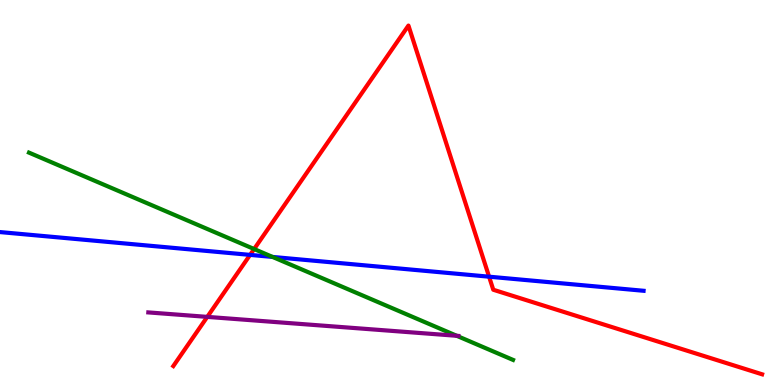[{'lines': ['blue', 'red'], 'intersections': [{'x': 3.23, 'y': 3.38}, {'x': 6.31, 'y': 2.81}]}, {'lines': ['green', 'red'], 'intersections': [{'x': 3.28, 'y': 3.53}]}, {'lines': ['purple', 'red'], 'intersections': [{'x': 2.67, 'y': 1.77}]}, {'lines': ['blue', 'green'], 'intersections': [{'x': 3.52, 'y': 3.33}]}, {'lines': ['blue', 'purple'], 'intersections': []}, {'lines': ['green', 'purple'], 'intersections': [{'x': 5.89, 'y': 1.28}]}]